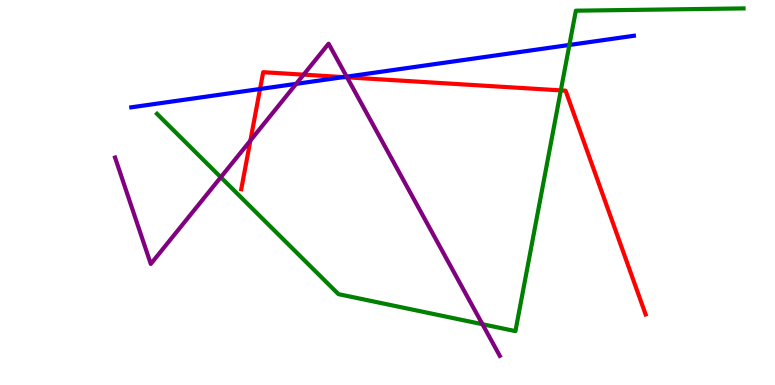[{'lines': ['blue', 'red'], 'intersections': [{'x': 3.36, 'y': 7.69}, {'x': 4.43, 'y': 8.0}]}, {'lines': ['green', 'red'], 'intersections': [{'x': 7.24, 'y': 7.65}]}, {'lines': ['purple', 'red'], 'intersections': [{'x': 3.23, 'y': 6.35}, {'x': 3.92, 'y': 8.06}, {'x': 4.48, 'y': 7.99}]}, {'lines': ['blue', 'green'], 'intersections': [{'x': 7.35, 'y': 8.83}]}, {'lines': ['blue', 'purple'], 'intersections': [{'x': 3.82, 'y': 7.82}, {'x': 4.47, 'y': 8.01}]}, {'lines': ['green', 'purple'], 'intersections': [{'x': 2.85, 'y': 5.4}, {'x': 6.23, 'y': 1.58}]}]